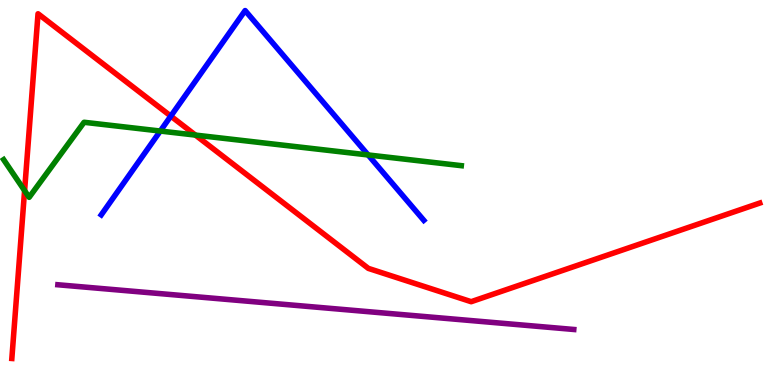[{'lines': ['blue', 'red'], 'intersections': [{'x': 2.2, 'y': 6.98}]}, {'lines': ['green', 'red'], 'intersections': [{'x': 0.317, 'y': 5.05}, {'x': 2.52, 'y': 6.49}]}, {'lines': ['purple', 'red'], 'intersections': []}, {'lines': ['blue', 'green'], 'intersections': [{'x': 2.07, 'y': 6.6}, {'x': 4.75, 'y': 5.98}]}, {'lines': ['blue', 'purple'], 'intersections': []}, {'lines': ['green', 'purple'], 'intersections': []}]